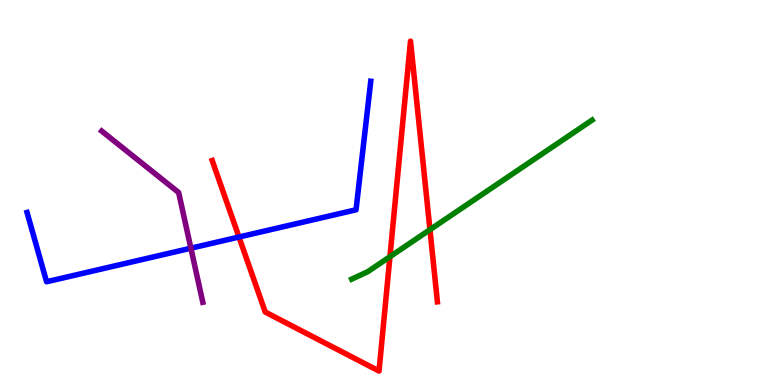[{'lines': ['blue', 'red'], 'intersections': [{'x': 3.08, 'y': 3.84}]}, {'lines': ['green', 'red'], 'intersections': [{'x': 5.03, 'y': 3.33}, {'x': 5.55, 'y': 4.03}]}, {'lines': ['purple', 'red'], 'intersections': []}, {'lines': ['blue', 'green'], 'intersections': []}, {'lines': ['blue', 'purple'], 'intersections': [{'x': 2.46, 'y': 3.55}]}, {'lines': ['green', 'purple'], 'intersections': []}]